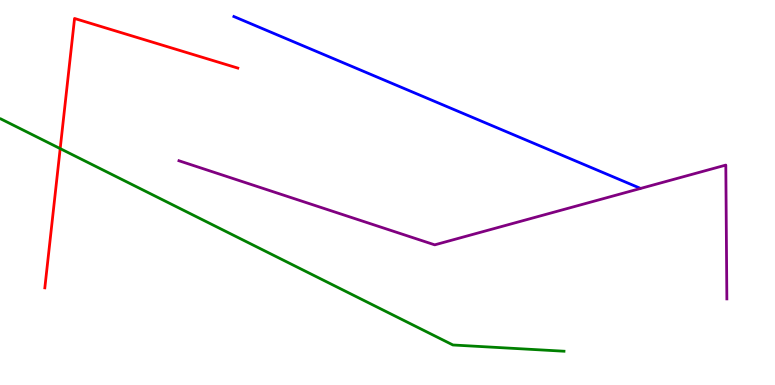[{'lines': ['blue', 'red'], 'intersections': []}, {'lines': ['green', 'red'], 'intersections': [{'x': 0.777, 'y': 6.14}]}, {'lines': ['purple', 'red'], 'intersections': []}, {'lines': ['blue', 'green'], 'intersections': []}, {'lines': ['blue', 'purple'], 'intersections': []}, {'lines': ['green', 'purple'], 'intersections': []}]